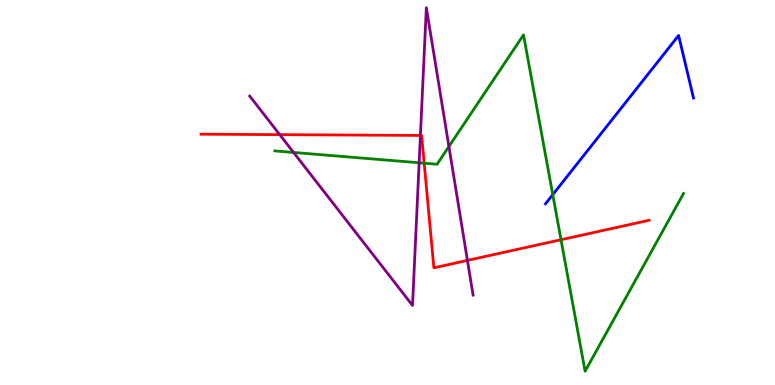[{'lines': ['blue', 'red'], 'intersections': []}, {'lines': ['green', 'red'], 'intersections': [{'x': 5.47, 'y': 5.76}, {'x': 7.24, 'y': 3.77}]}, {'lines': ['purple', 'red'], 'intersections': [{'x': 3.61, 'y': 6.5}, {'x': 5.42, 'y': 6.48}, {'x': 6.03, 'y': 3.24}]}, {'lines': ['blue', 'green'], 'intersections': [{'x': 7.13, 'y': 4.94}]}, {'lines': ['blue', 'purple'], 'intersections': []}, {'lines': ['green', 'purple'], 'intersections': [{'x': 3.79, 'y': 6.04}, {'x': 5.41, 'y': 5.77}, {'x': 5.79, 'y': 6.19}]}]